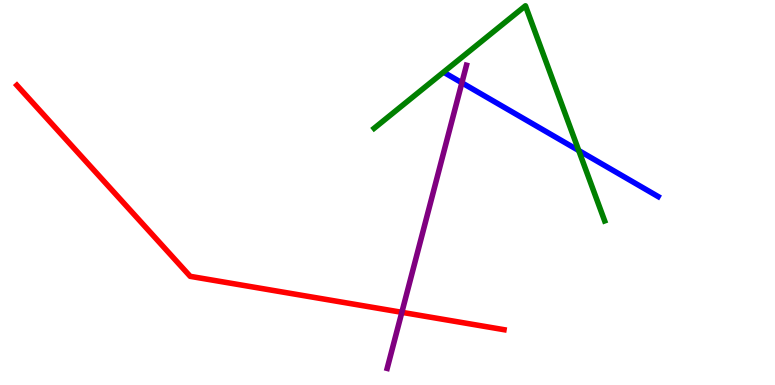[{'lines': ['blue', 'red'], 'intersections': []}, {'lines': ['green', 'red'], 'intersections': []}, {'lines': ['purple', 'red'], 'intersections': [{'x': 5.19, 'y': 1.89}]}, {'lines': ['blue', 'green'], 'intersections': [{'x': 7.47, 'y': 6.09}]}, {'lines': ['blue', 'purple'], 'intersections': [{'x': 5.96, 'y': 7.85}]}, {'lines': ['green', 'purple'], 'intersections': []}]